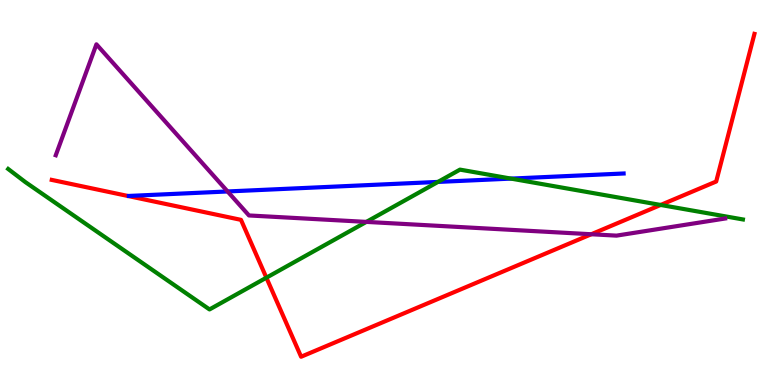[{'lines': ['blue', 'red'], 'intersections': []}, {'lines': ['green', 'red'], 'intersections': [{'x': 3.44, 'y': 2.79}, {'x': 8.52, 'y': 4.68}]}, {'lines': ['purple', 'red'], 'intersections': [{'x': 7.63, 'y': 3.92}]}, {'lines': ['blue', 'green'], 'intersections': [{'x': 5.65, 'y': 5.27}, {'x': 6.59, 'y': 5.36}]}, {'lines': ['blue', 'purple'], 'intersections': [{'x': 2.94, 'y': 5.03}]}, {'lines': ['green', 'purple'], 'intersections': [{'x': 4.73, 'y': 4.24}]}]